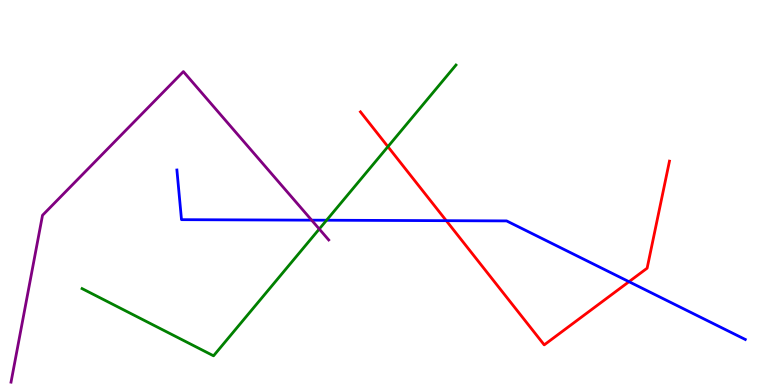[{'lines': ['blue', 'red'], 'intersections': [{'x': 5.76, 'y': 4.27}, {'x': 8.12, 'y': 2.68}]}, {'lines': ['green', 'red'], 'intersections': [{'x': 5.01, 'y': 6.19}]}, {'lines': ['purple', 'red'], 'intersections': []}, {'lines': ['blue', 'green'], 'intersections': [{'x': 4.21, 'y': 4.28}]}, {'lines': ['blue', 'purple'], 'intersections': [{'x': 4.02, 'y': 4.28}]}, {'lines': ['green', 'purple'], 'intersections': [{'x': 4.12, 'y': 4.05}]}]